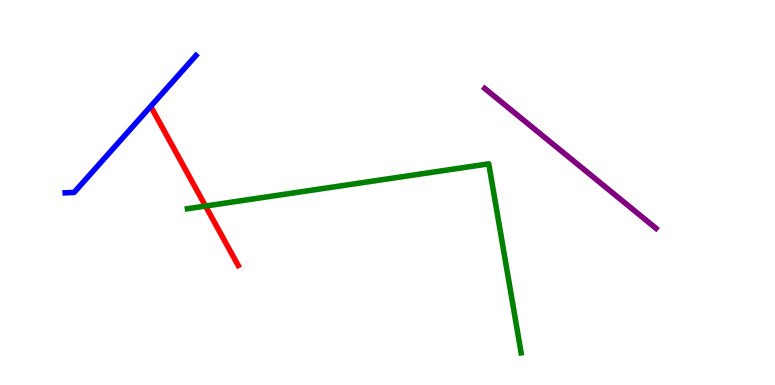[{'lines': ['blue', 'red'], 'intersections': []}, {'lines': ['green', 'red'], 'intersections': [{'x': 2.65, 'y': 4.65}]}, {'lines': ['purple', 'red'], 'intersections': []}, {'lines': ['blue', 'green'], 'intersections': []}, {'lines': ['blue', 'purple'], 'intersections': []}, {'lines': ['green', 'purple'], 'intersections': []}]